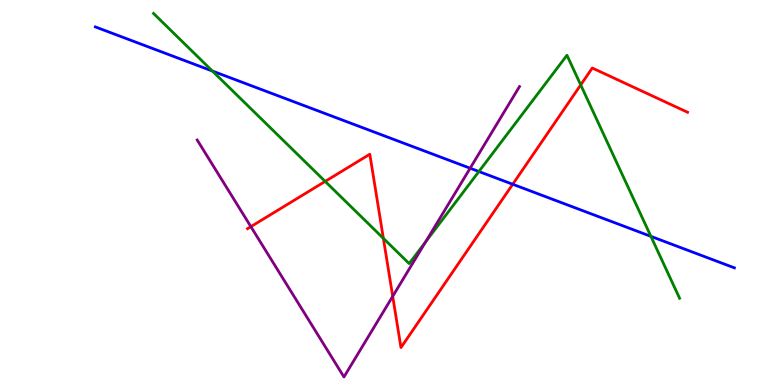[{'lines': ['blue', 'red'], 'intersections': [{'x': 6.62, 'y': 5.21}]}, {'lines': ['green', 'red'], 'intersections': [{'x': 4.2, 'y': 5.29}, {'x': 4.95, 'y': 3.81}, {'x': 7.49, 'y': 7.79}]}, {'lines': ['purple', 'red'], 'intersections': [{'x': 3.24, 'y': 4.11}, {'x': 5.07, 'y': 2.3}]}, {'lines': ['blue', 'green'], 'intersections': [{'x': 2.74, 'y': 8.16}, {'x': 6.18, 'y': 5.55}, {'x': 8.4, 'y': 3.86}]}, {'lines': ['blue', 'purple'], 'intersections': [{'x': 6.07, 'y': 5.63}]}, {'lines': ['green', 'purple'], 'intersections': [{'x': 5.49, 'y': 3.72}]}]